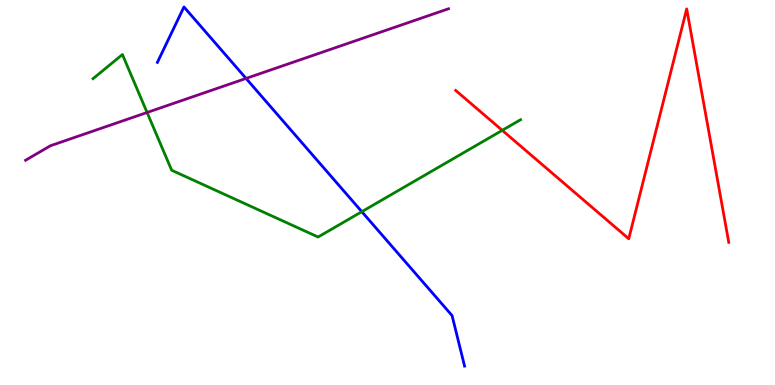[{'lines': ['blue', 'red'], 'intersections': []}, {'lines': ['green', 'red'], 'intersections': [{'x': 6.48, 'y': 6.61}]}, {'lines': ['purple', 'red'], 'intersections': []}, {'lines': ['blue', 'green'], 'intersections': [{'x': 4.67, 'y': 4.5}]}, {'lines': ['blue', 'purple'], 'intersections': [{'x': 3.17, 'y': 7.96}]}, {'lines': ['green', 'purple'], 'intersections': [{'x': 1.9, 'y': 7.08}]}]